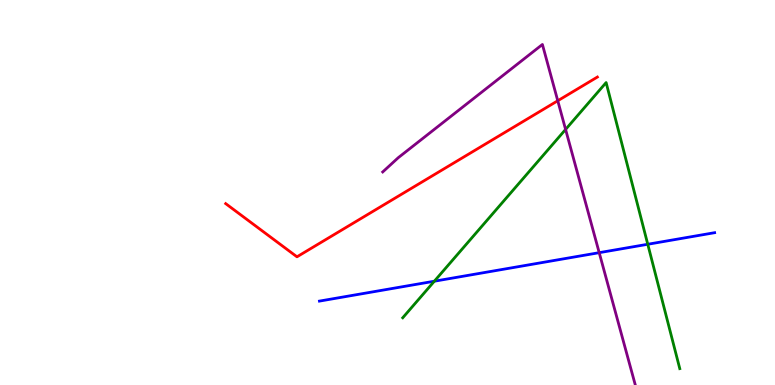[{'lines': ['blue', 'red'], 'intersections': []}, {'lines': ['green', 'red'], 'intersections': []}, {'lines': ['purple', 'red'], 'intersections': [{'x': 7.2, 'y': 7.38}]}, {'lines': ['blue', 'green'], 'intersections': [{'x': 5.6, 'y': 2.7}, {'x': 8.36, 'y': 3.66}]}, {'lines': ['blue', 'purple'], 'intersections': [{'x': 7.73, 'y': 3.44}]}, {'lines': ['green', 'purple'], 'intersections': [{'x': 7.3, 'y': 6.64}]}]